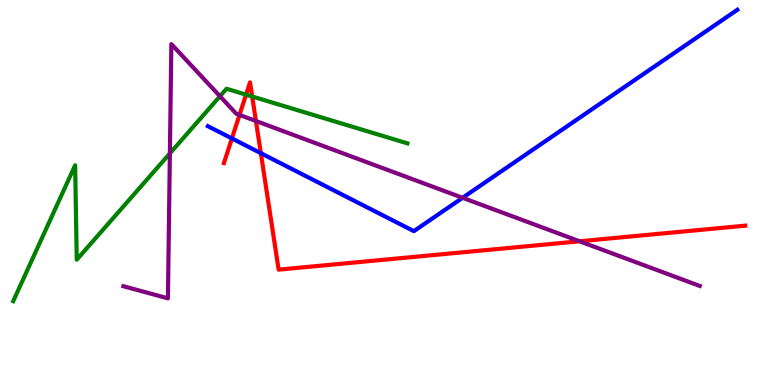[{'lines': ['blue', 'red'], 'intersections': [{'x': 2.99, 'y': 6.4}, {'x': 3.37, 'y': 6.02}]}, {'lines': ['green', 'red'], 'intersections': [{'x': 3.17, 'y': 7.54}, {'x': 3.25, 'y': 7.49}]}, {'lines': ['purple', 'red'], 'intersections': [{'x': 3.09, 'y': 7.02}, {'x': 3.3, 'y': 6.86}, {'x': 7.48, 'y': 3.73}]}, {'lines': ['blue', 'green'], 'intersections': []}, {'lines': ['blue', 'purple'], 'intersections': [{'x': 5.97, 'y': 4.86}]}, {'lines': ['green', 'purple'], 'intersections': [{'x': 2.19, 'y': 6.02}, {'x': 2.84, 'y': 7.5}]}]